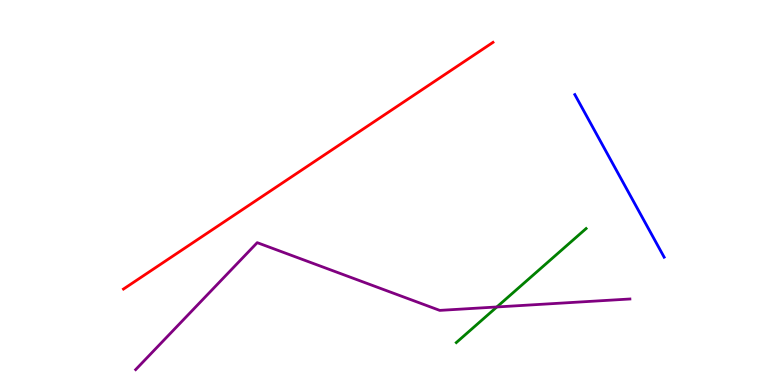[{'lines': ['blue', 'red'], 'intersections': []}, {'lines': ['green', 'red'], 'intersections': []}, {'lines': ['purple', 'red'], 'intersections': []}, {'lines': ['blue', 'green'], 'intersections': []}, {'lines': ['blue', 'purple'], 'intersections': []}, {'lines': ['green', 'purple'], 'intersections': [{'x': 6.41, 'y': 2.03}]}]